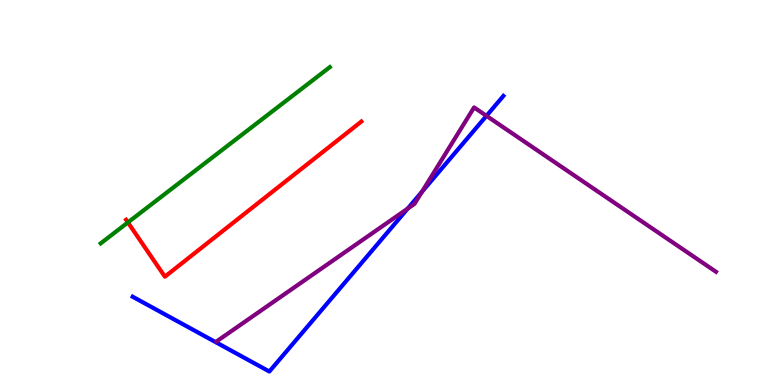[{'lines': ['blue', 'red'], 'intersections': []}, {'lines': ['green', 'red'], 'intersections': [{'x': 1.65, 'y': 4.22}]}, {'lines': ['purple', 'red'], 'intersections': []}, {'lines': ['blue', 'green'], 'intersections': []}, {'lines': ['blue', 'purple'], 'intersections': [{'x': 5.26, 'y': 4.58}, {'x': 5.44, 'y': 5.02}, {'x': 6.28, 'y': 6.99}]}, {'lines': ['green', 'purple'], 'intersections': []}]